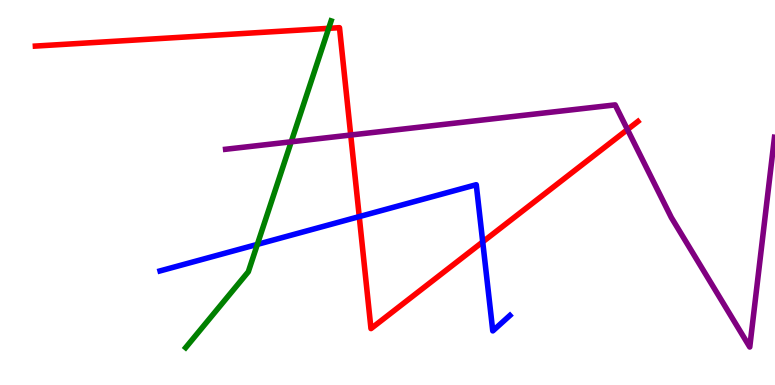[{'lines': ['blue', 'red'], 'intersections': [{'x': 4.64, 'y': 4.37}, {'x': 6.23, 'y': 3.72}]}, {'lines': ['green', 'red'], 'intersections': [{'x': 4.24, 'y': 9.26}]}, {'lines': ['purple', 'red'], 'intersections': [{'x': 4.53, 'y': 6.49}, {'x': 8.1, 'y': 6.63}]}, {'lines': ['blue', 'green'], 'intersections': [{'x': 3.32, 'y': 3.65}]}, {'lines': ['blue', 'purple'], 'intersections': []}, {'lines': ['green', 'purple'], 'intersections': [{'x': 3.76, 'y': 6.32}]}]